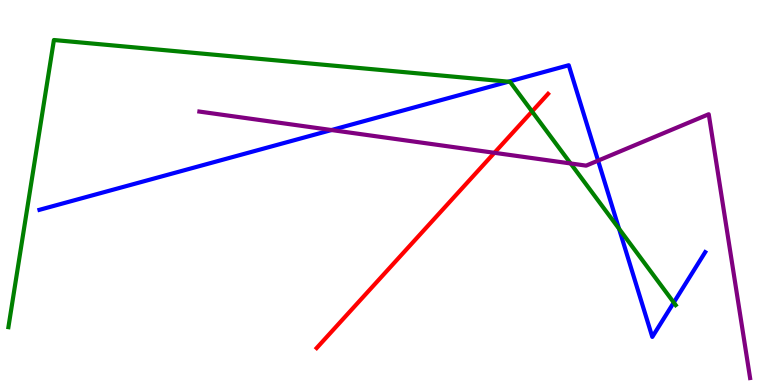[{'lines': ['blue', 'red'], 'intersections': []}, {'lines': ['green', 'red'], 'intersections': [{'x': 6.87, 'y': 7.11}]}, {'lines': ['purple', 'red'], 'intersections': [{'x': 6.38, 'y': 6.03}]}, {'lines': ['blue', 'green'], 'intersections': [{'x': 6.56, 'y': 7.88}, {'x': 7.99, 'y': 4.06}, {'x': 8.69, 'y': 2.14}]}, {'lines': ['blue', 'purple'], 'intersections': [{'x': 4.28, 'y': 6.62}, {'x': 7.72, 'y': 5.83}]}, {'lines': ['green', 'purple'], 'intersections': [{'x': 7.36, 'y': 5.75}]}]